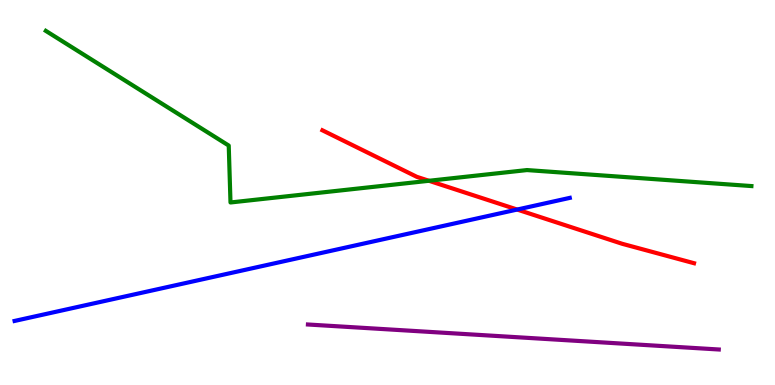[{'lines': ['blue', 'red'], 'intersections': [{'x': 6.67, 'y': 4.56}]}, {'lines': ['green', 'red'], 'intersections': [{'x': 5.53, 'y': 5.3}]}, {'lines': ['purple', 'red'], 'intersections': []}, {'lines': ['blue', 'green'], 'intersections': []}, {'lines': ['blue', 'purple'], 'intersections': []}, {'lines': ['green', 'purple'], 'intersections': []}]